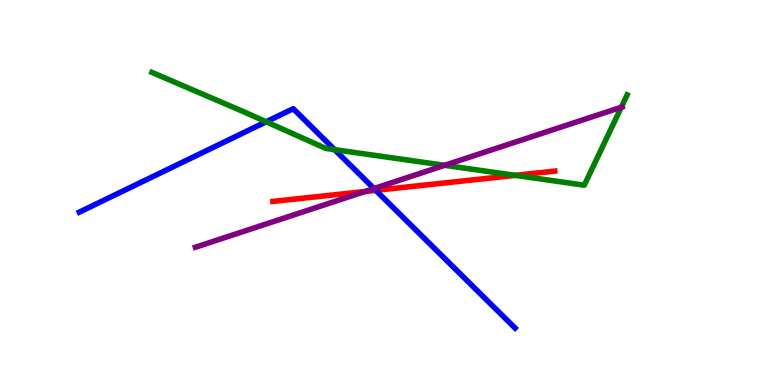[{'lines': ['blue', 'red'], 'intersections': [{'x': 4.85, 'y': 5.06}]}, {'lines': ['green', 'red'], 'intersections': [{'x': 6.65, 'y': 5.45}]}, {'lines': ['purple', 'red'], 'intersections': [{'x': 4.71, 'y': 5.03}]}, {'lines': ['blue', 'green'], 'intersections': [{'x': 3.43, 'y': 6.84}, {'x': 4.32, 'y': 6.11}]}, {'lines': ['blue', 'purple'], 'intersections': [{'x': 4.83, 'y': 5.1}]}, {'lines': ['green', 'purple'], 'intersections': [{'x': 5.74, 'y': 5.71}, {'x': 8.02, 'y': 7.21}]}]